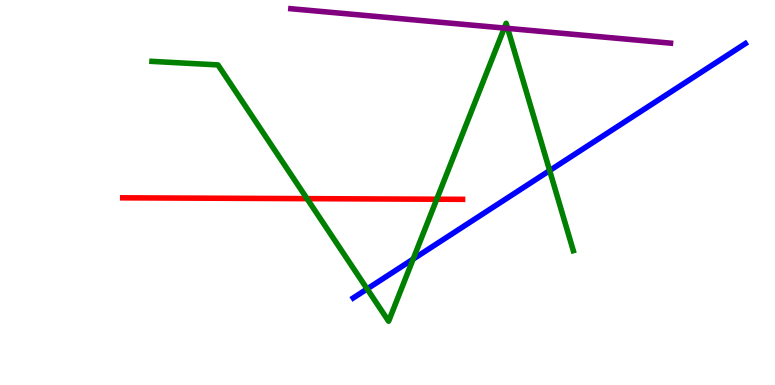[{'lines': ['blue', 'red'], 'intersections': []}, {'lines': ['green', 'red'], 'intersections': [{'x': 3.96, 'y': 4.84}, {'x': 5.64, 'y': 4.83}]}, {'lines': ['purple', 'red'], 'intersections': []}, {'lines': ['blue', 'green'], 'intersections': [{'x': 4.74, 'y': 2.49}, {'x': 5.33, 'y': 3.27}, {'x': 7.09, 'y': 5.57}]}, {'lines': ['blue', 'purple'], 'intersections': []}, {'lines': ['green', 'purple'], 'intersections': [{'x': 6.51, 'y': 9.27}, {'x': 6.55, 'y': 9.26}]}]